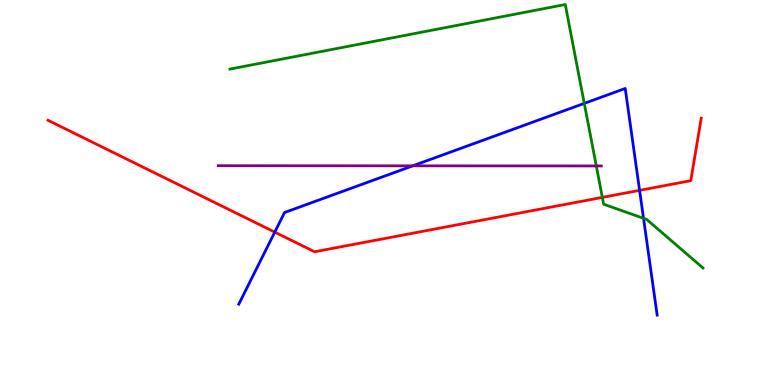[{'lines': ['blue', 'red'], 'intersections': [{'x': 3.55, 'y': 3.97}, {'x': 8.25, 'y': 5.06}]}, {'lines': ['green', 'red'], 'intersections': [{'x': 7.77, 'y': 4.87}]}, {'lines': ['purple', 'red'], 'intersections': []}, {'lines': ['blue', 'green'], 'intersections': [{'x': 7.54, 'y': 7.31}, {'x': 8.3, 'y': 4.33}]}, {'lines': ['blue', 'purple'], 'intersections': [{'x': 5.33, 'y': 5.69}]}, {'lines': ['green', 'purple'], 'intersections': [{'x': 7.69, 'y': 5.69}]}]